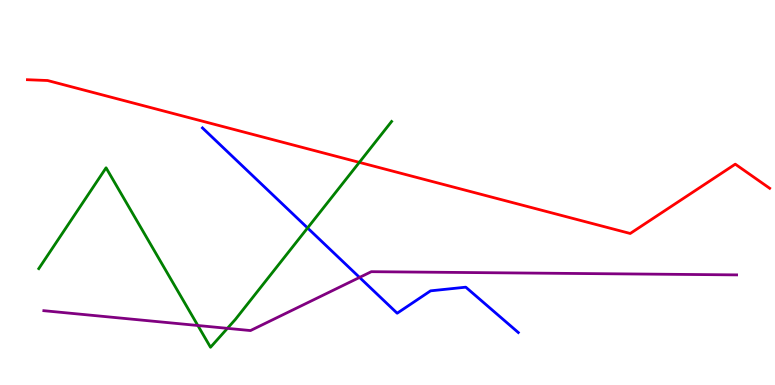[{'lines': ['blue', 'red'], 'intersections': []}, {'lines': ['green', 'red'], 'intersections': [{'x': 4.64, 'y': 5.78}]}, {'lines': ['purple', 'red'], 'intersections': []}, {'lines': ['blue', 'green'], 'intersections': [{'x': 3.97, 'y': 4.08}]}, {'lines': ['blue', 'purple'], 'intersections': [{'x': 4.64, 'y': 2.79}]}, {'lines': ['green', 'purple'], 'intersections': [{'x': 2.55, 'y': 1.55}, {'x': 2.93, 'y': 1.47}]}]